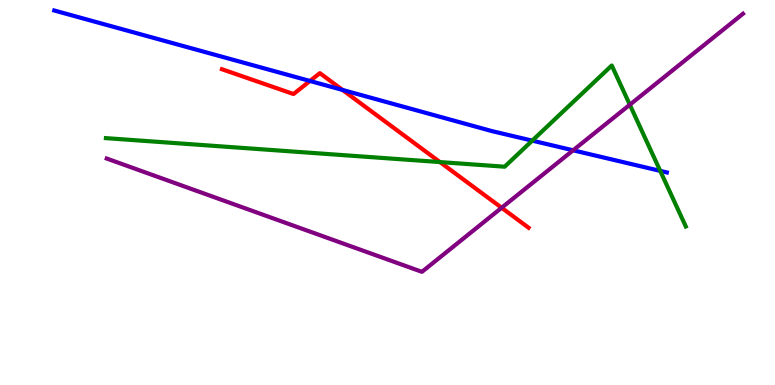[{'lines': ['blue', 'red'], 'intersections': [{'x': 4.0, 'y': 7.9}, {'x': 4.42, 'y': 7.66}]}, {'lines': ['green', 'red'], 'intersections': [{'x': 5.68, 'y': 5.79}]}, {'lines': ['purple', 'red'], 'intersections': [{'x': 6.47, 'y': 4.6}]}, {'lines': ['blue', 'green'], 'intersections': [{'x': 6.87, 'y': 6.35}, {'x': 8.52, 'y': 5.56}]}, {'lines': ['blue', 'purple'], 'intersections': [{'x': 7.4, 'y': 6.1}]}, {'lines': ['green', 'purple'], 'intersections': [{'x': 8.13, 'y': 7.28}]}]